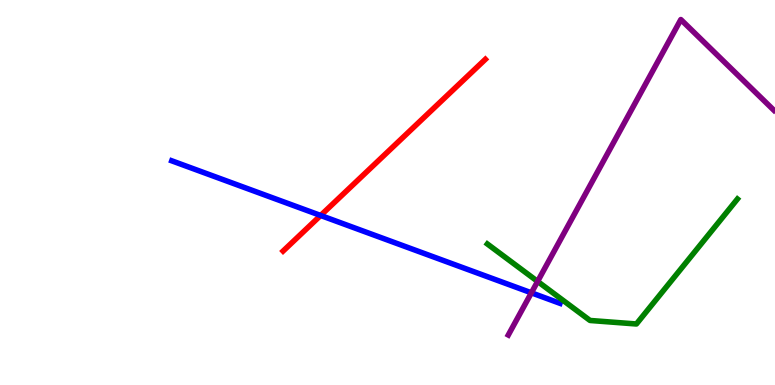[{'lines': ['blue', 'red'], 'intersections': [{'x': 4.14, 'y': 4.4}]}, {'lines': ['green', 'red'], 'intersections': []}, {'lines': ['purple', 'red'], 'intersections': []}, {'lines': ['blue', 'green'], 'intersections': []}, {'lines': ['blue', 'purple'], 'intersections': [{'x': 6.86, 'y': 2.39}]}, {'lines': ['green', 'purple'], 'intersections': [{'x': 6.94, 'y': 2.69}]}]